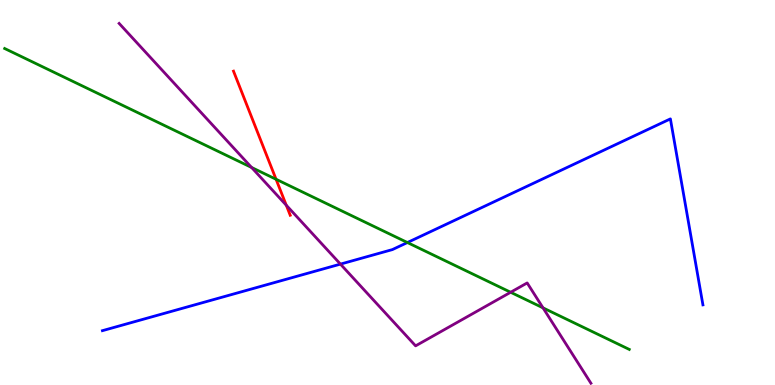[{'lines': ['blue', 'red'], 'intersections': []}, {'lines': ['green', 'red'], 'intersections': [{'x': 3.56, 'y': 5.34}]}, {'lines': ['purple', 'red'], 'intersections': [{'x': 3.69, 'y': 4.67}]}, {'lines': ['blue', 'green'], 'intersections': [{'x': 5.26, 'y': 3.7}]}, {'lines': ['blue', 'purple'], 'intersections': [{'x': 4.39, 'y': 3.14}]}, {'lines': ['green', 'purple'], 'intersections': [{'x': 3.25, 'y': 5.65}, {'x': 6.59, 'y': 2.41}, {'x': 7.01, 'y': 2.0}]}]